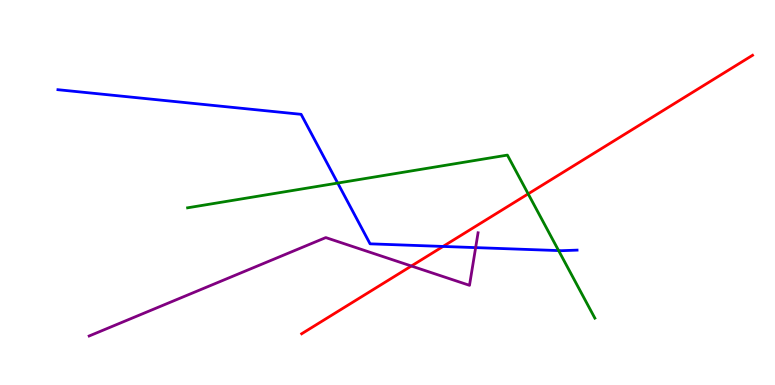[{'lines': ['blue', 'red'], 'intersections': [{'x': 5.72, 'y': 3.6}]}, {'lines': ['green', 'red'], 'intersections': [{'x': 6.82, 'y': 4.96}]}, {'lines': ['purple', 'red'], 'intersections': [{'x': 5.31, 'y': 3.09}]}, {'lines': ['blue', 'green'], 'intersections': [{'x': 4.36, 'y': 5.25}, {'x': 7.21, 'y': 3.49}]}, {'lines': ['blue', 'purple'], 'intersections': [{'x': 6.14, 'y': 3.57}]}, {'lines': ['green', 'purple'], 'intersections': []}]